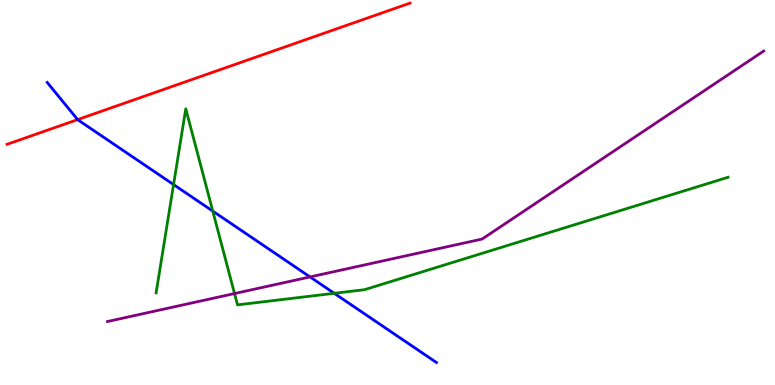[{'lines': ['blue', 'red'], 'intersections': [{'x': 1.0, 'y': 6.89}]}, {'lines': ['green', 'red'], 'intersections': []}, {'lines': ['purple', 'red'], 'intersections': []}, {'lines': ['blue', 'green'], 'intersections': [{'x': 2.24, 'y': 5.21}, {'x': 2.75, 'y': 4.52}, {'x': 4.31, 'y': 2.38}]}, {'lines': ['blue', 'purple'], 'intersections': [{'x': 4.0, 'y': 2.81}]}, {'lines': ['green', 'purple'], 'intersections': [{'x': 3.03, 'y': 2.38}]}]